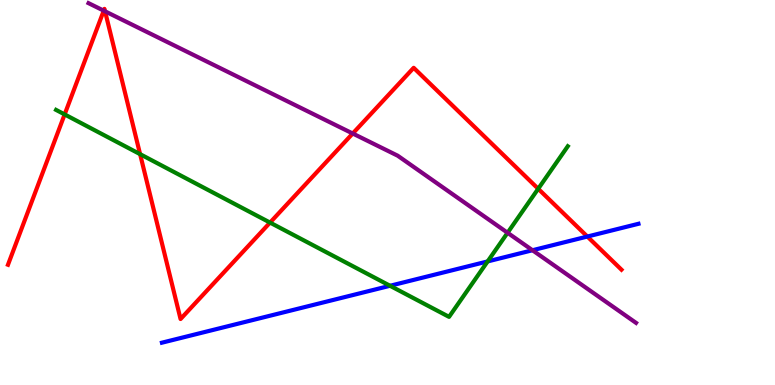[{'lines': ['blue', 'red'], 'intersections': [{'x': 7.58, 'y': 3.86}]}, {'lines': ['green', 'red'], 'intersections': [{'x': 0.834, 'y': 7.03}, {'x': 1.81, 'y': 6.0}, {'x': 3.48, 'y': 4.22}, {'x': 6.94, 'y': 5.1}]}, {'lines': ['purple', 'red'], 'intersections': [{'x': 1.34, 'y': 9.72}, {'x': 1.36, 'y': 9.71}, {'x': 4.55, 'y': 6.53}]}, {'lines': ['blue', 'green'], 'intersections': [{'x': 5.03, 'y': 2.58}, {'x': 6.29, 'y': 3.21}]}, {'lines': ['blue', 'purple'], 'intersections': [{'x': 6.87, 'y': 3.5}]}, {'lines': ['green', 'purple'], 'intersections': [{'x': 6.55, 'y': 3.95}]}]